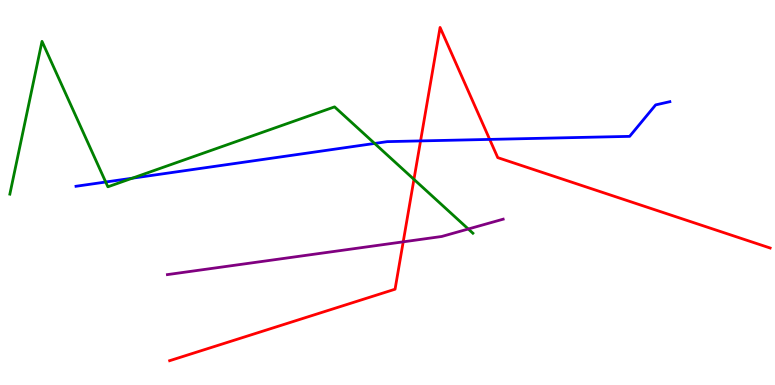[{'lines': ['blue', 'red'], 'intersections': [{'x': 5.43, 'y': 6.34}, {'x': 6.32, 'y': 6.38}]}, {'lines': ['green', 'red'], 'intersections': [{'x': 5.34, 'y': 5.34}]}, {'lines': ['purple', 'red'], 'intersections': [{'x': 5.2, 'y': 3.72}]}, {'lines': ['blue', 'green'], 'intersections': [{'x': 1.36, 'y': 5.27}, {'x': 1.71, 'y': 5.37}, {'x': 4.83, 'y': 6.27}]}, {'lines': ['blue', 'purple'], 'intersections': []}, {'lines': ['green', 'purple'], 'intersections': [{'x': 6.04, 'y': 4.05}]}]